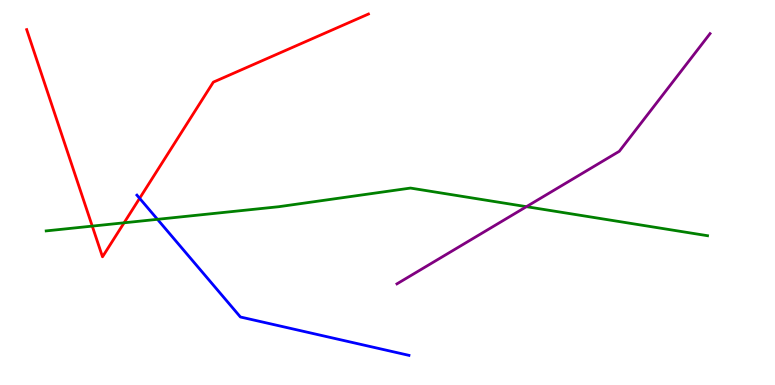[{'lines': ['blue', 'red'], 'intersections': [{'x': 1.8, 'y': 4.85}]}, {'lines': ['green', 'red'], 'intersections': [{'x': 1.19, 'y': 4.13}, {'x': 1.6, 'y': 4.21}]}, {'lines': ['purple', 'red'], 'intersections': []}, {'lines': ['blue', 'green'], 'intersections': [{'x': 2.03, 'y': 4.3}]}, {'lines': ['blue', 'purple'], 'intersections': []}, {'lines': ['green', 'purple'], 'intersections': [{'x': 6.79, 'y': 4.63}]}]